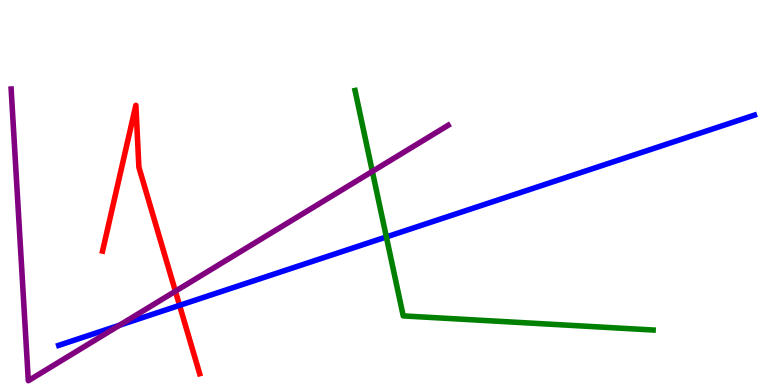[{'lines': ['blue', 'red'], 'intersections': [{'x': 2.32, 'y': 2.07}]}, {'lines': ['green', 'red'], 'intersections': []}, {'lines': ['purple', 'red'], 'intersections': [{'x': 2.26, 'y': 2.44}]}, {'lines': ['blue', 'green'], 'intersections': [{'x': 4.99, 'y': 3.85}]}, {'lines': ['blue', 'purple'], 'intersections': [{'x': 1.54, 'y': 1.55}]}, {'lines': ['green', 'purple'], 'intersections': [{'x': 4.8, 'y': 5.55}]}]